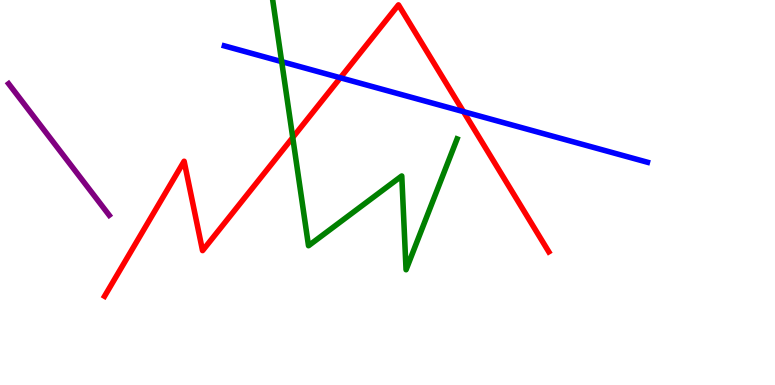[{'lines': ['blue', 'red'], 'intersections': [{'x': 4.39, 'y': 7.98}, {'x': 5.98, 'y': 7.1}]}, {'lines': ['green', 'red'], 'intersections': [{'x': 3.78, 'y': 6.43}]}, {'lines': ['purple', 'red'], 'intersections': []}, {'lines': ['blue', 'green'], 'intersections': [{'x': 3.63, 'y': 8.4}]}, {'lines': ['blue', 'purple'], 'intersections': []}, {'lines': ['green', 'purple'], 'intersections': []}]